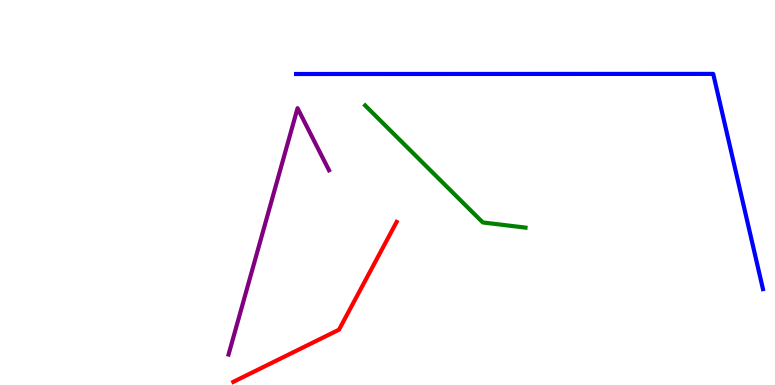[{'lines': ['blue', 'red'], 'intersections': []}, {'lines': ['green', 'red'], 'intersections': []}, {'lines': ['purple', 'red'], 'intersections': []}, {'lines': ['blue', 'green'], 'intersections': []}, {'lines': ['blue', 'purple'], 'intersections': []}, {'lines': ['green', 'purple'], 'intersections': []}]